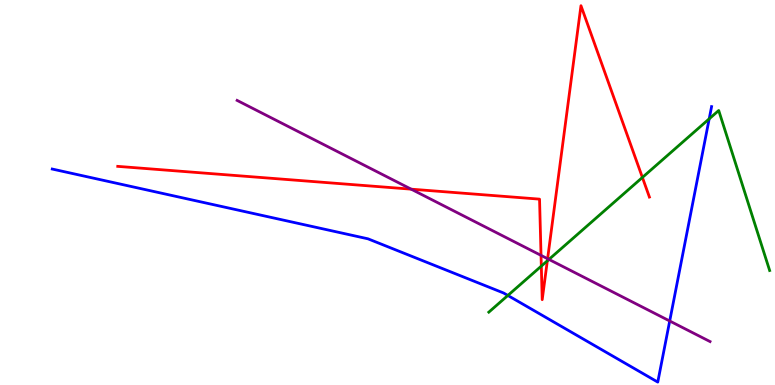[{'lines': ['blue', 'red'], 'intersections': []}, {'lines': ['green', 'red'], 'intersections': [{'x': 6.98, 'y': 3.09}, {'x': 7.06, 'y': 3.23}, {'x': 8.29, 'y': 5.39}]}, {'lines': ['purple', 'red'], 'intersections': [{'x': 5.31, 'y': 5.09}, {'x': 6.98, 'y': 3.37}, {'x': 7.07, 'y': 3.28}]}, {'lines': ['blue', 'green'], 'intersections': [{'x': 6.55, 'y': 2.33}, {'x': 9.15, 'y': 6.91}]}, {'lines': ['blue', 'purple'], 'intersections': [{'x': 8.64, 'y': 1.66}]}, {'lines': ['green', 'purple'], 'intersections': [{'x': 7.08, 'y': 3.26}]}]